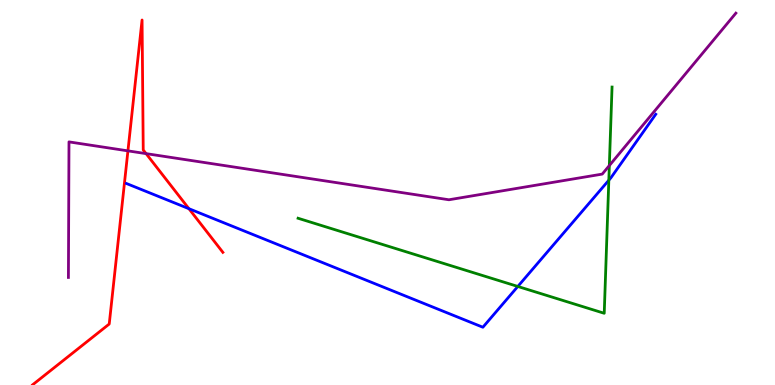[{'lines': ['blue', 'red'], 'intersections': [{'x': 2.44, 'y': 4.58}]}, {'lines': ['green', 'red'], 'intersections': []}, {'lines': ['purple', 'red'], 'intersections': [{'x': 1.65, 'y': 6.08}, {'x': 1.88, 'y': 6.01}]}, {'lines': ['blue', 'green'], 'intersections': [{'x': 6.68, 'y': 2.56}, {'x': 7.86, 'y': 5.32}]}, {'lines': ['blue', 'purple'], 'intersections': []}, {'lines': ['green', 'purple'], 'intersections': [{'x': 7.86, 'y': 5.7}]}]